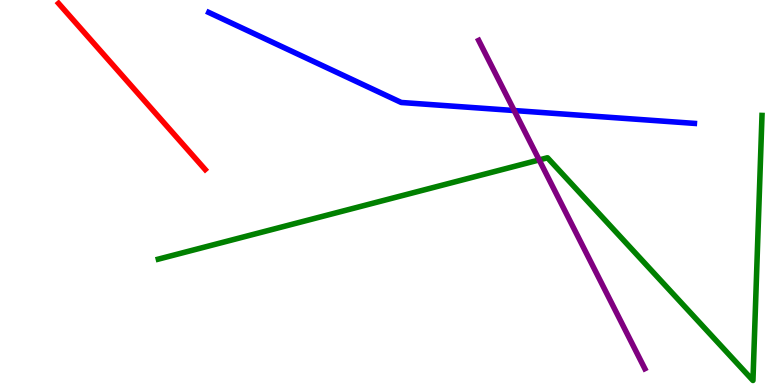[{'lines': ['blue', 'red'], 'intersections': []}, {'lines': ['green', 'red'], 'intersections': []}, {'lines': ['purple', 'red'], 'intersections': []}, {'lines': ['blue', 'green'], 'intersections': []}, {'lines': ['blue', 'purple'], 'intersections': [{'x': 6.63, 'y': 7.13}]}, {'lines': ['green', 'purple'], 'intersections': [{'x': 6.96, 'y': 5.85}]}]